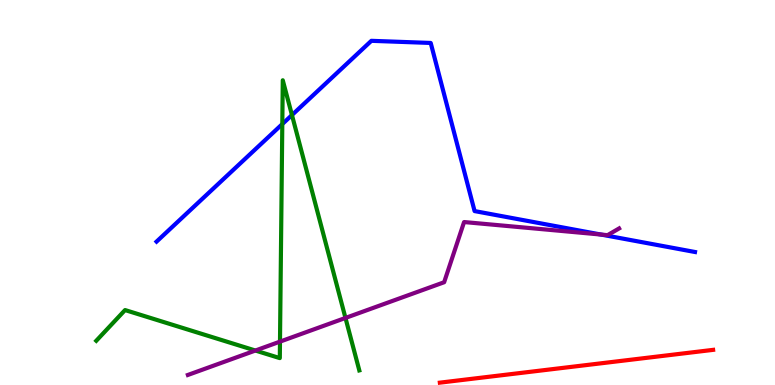[{'lines': ['blue', 'red'], 'intersections': []}, {'lines': ['green', 'red'], 'intersections': []}, {'lines': ['purple', 'red'], 'intersections': []}, {'lines': ['blue', 'green'], 'intersections': [{'x': 3.64, 'y': 6.78}, {'x': 3.77, 'y': 7.01}]}, {'lines': ['blue', 'purple'], 'intersections': [{'x': 7.76, 'y': 3.91}]}, {'lines': ['green', 'purple'], 'intersections': [{'x': 3.3, 'y': 0.895}, {'x': 3.61, 'y': 1.13}, {'x': 4.46, 'y': 1.74}]}]